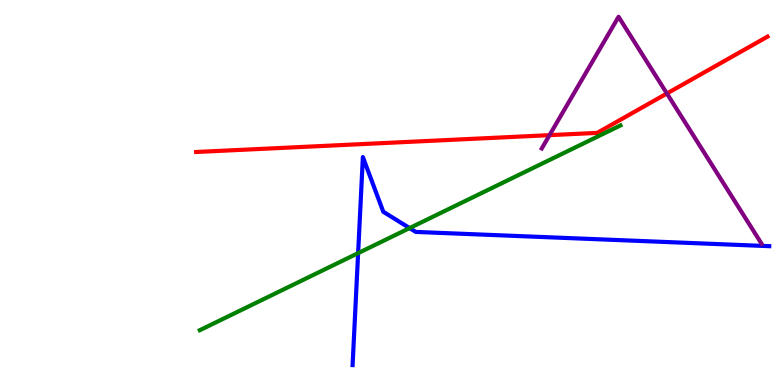[{'lines': ['blue', 'red'], 'intersections': []}, {'lines': ['green', 'red'], 'intersections': []}, {'lines': ['purple', 'red'], 'intersections': [{'x': 7.09, 'y': 6.49}, {'x': 8.61, 'y': 7.57}]}, {'lines': ['blue', 'green'], 'intersections': [{'x': 4.62, 'y': 3.43}, {'x': 5.28, 'y': 4.08}]}, {'lines': ['blue', 'purple'], 'intersections': []}, {'lines': ['green', 'purple'], 'intersections': []}]